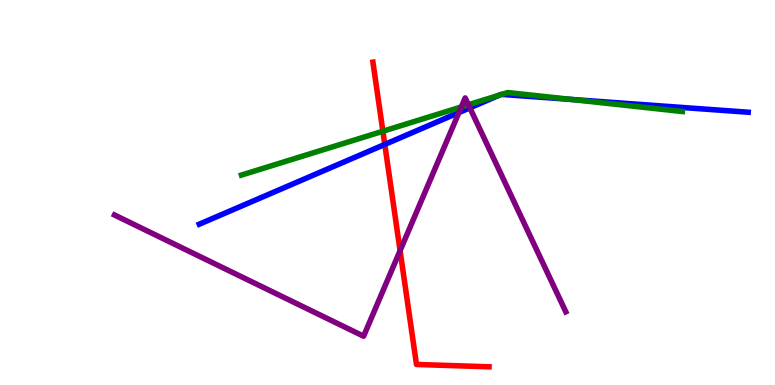[{'lines': ['blue', 'red'], 'intersections': [{'x': 4.96, 'y': 6.25}]}, {'lines': ['green', 'red'], 'intersections': [{'x': 4.94, 'y': 6.59}]}, {'lines': ['purple', 'red'], 'intersections': [{'x': 5.16, 'y': 3.49}]}, {'lines': ['blue', 'green'], 'intersections': [{'x': 6.44, 'y': 7.53}, {'x': 6.47, 'y': 7.55}, {'x': 7.37, 'y': 7.42}]}, {'lines': ['blue', 'purple'], 'intersections': [{'x': 5.92, 'y': 7.08}, {'x': 6.06, 'y': 7.2}]}, {'lines': ['green', 'purple'], 'intersections': [{'x': 5.95, 'y': 7.22}, {'x': 6.04, 'y': 7.28}]}]